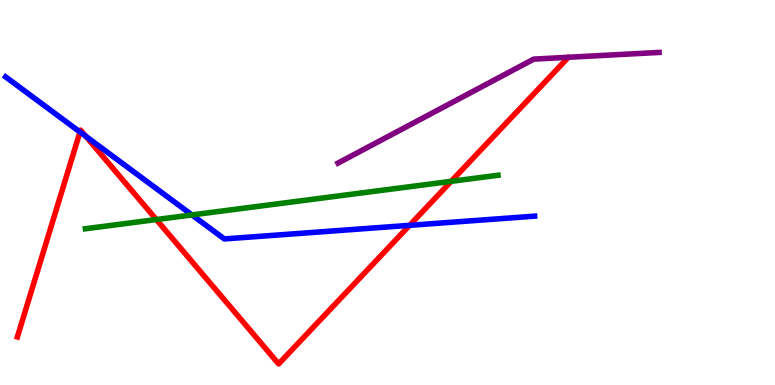[{'lines': ['blue', 'red'], 'intersections': [{'x': 1.03, 'y': 6.57}, {'x': 1.11, 'y': 6.46}, {'x': 5.28, 'y': 4.15}]}, {'lines': ['green', 'red'], 'intersections': [{'x': 2.02, 'y': 4.3}, {'x': 5.82, 'y': 5.29}]}, {'lines': ['purple', 'red'], 'intersections': []}, {'lines': ['blue', 'green'], 'intersections': [{'x': 2.48, 'y': 4.42}]}, {'lines': ['blue', 'purple'], 'intersections': []}, {'lines': ['green', 'purple'], 'intersections': []}]